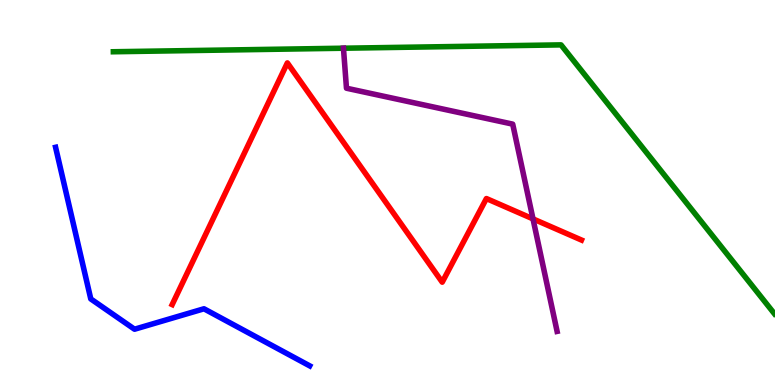[{'lines': ['blue', 'red'], 'intersections': []}, {'lines': ['green', 'red'], 'intersections': []}, {'lines': ['purple', 'red'], 'intersections': [{'x': 6.88, 'y': 4.31}]}, {'lines': ['blue', 'green'], 'intersections': []}, {'lines': ['blue', 'purple'], 'intersections': []}, {'lines': ['green', 'purple'], 'intersections': [{'x': 4.43, 'y': 8.75}]}]